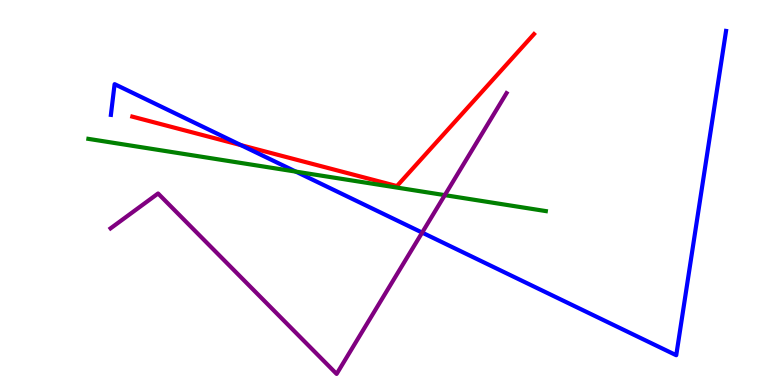[{'lines': ['blue', 'red'], 'intersections': [{'x': 3.11, 'y': 6.23}]}, {'lines': ['green', 'red'], 'intersections': []}, {'lines': ['purple', 'red'], 'intersections': []}, {'lines': ['blue', 'green'], 'intersections': [{'x': 3.82, 'y': 5.54}]}, {'lines': ['blue', 'purple'], 'intersections': [{'x': 5.45, 'y': 3.96}]}, {'lines': ['green', 'purple'], 'intersections': [{'x': 5.74, 'y': 4.93}]}]